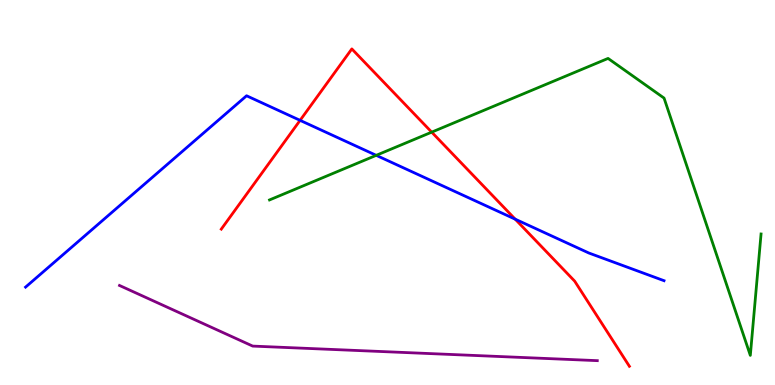[{'lines': ['blue', 'red'], 'intersections': [{'x': 3.87, 'y': 6.87}, {'x': 6.65, 'y': 4.31}]}, {'lines': ['green', 'red'], 'intersections': [{'x': 5.57, 'y': 6.57}]}, {'lines': ['purple', 'red'], 'intersections': []}, {'lines': ['blue', 'green'], 'intersections': [{'x': 4.85, 'y': 5.97}]}, {'lines': ['blue', 'purple'], 'intersections': []}, {'lines': ['green', 'purple'], 'intersections': []}]